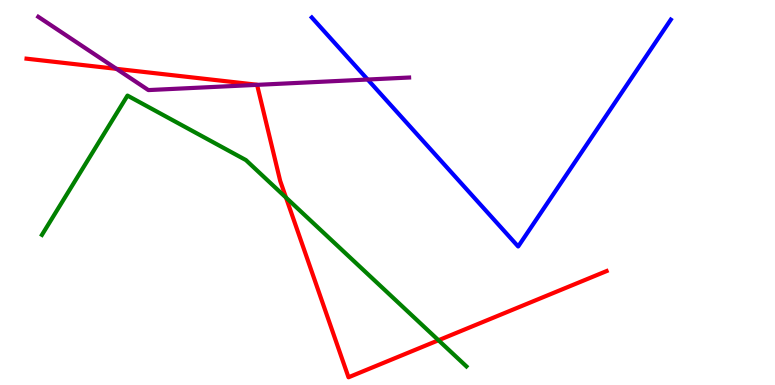[{'lines': ['blue', 'red'], 'intersections': []}, {'lines': ['green', 'red'], 'intersections': [{'x': 3.69, 'y': 4.87}, {'x': 5.66, 'y': 1.16}]}, {'lines': ['purple', 'red'], 'intersections': [{'x': 1.5, 'y': 8.21}, {'x': 3.32, 'y': 7.8}]}, {'lines': ['blue', 'green'], 'intersections': []}, {'lines': ['blue', 'purple'], 'intersections': [{'x': 4.74, 'y': 7.93}]}, {'lines': ['green', 'purple'], 'intersections': []}]